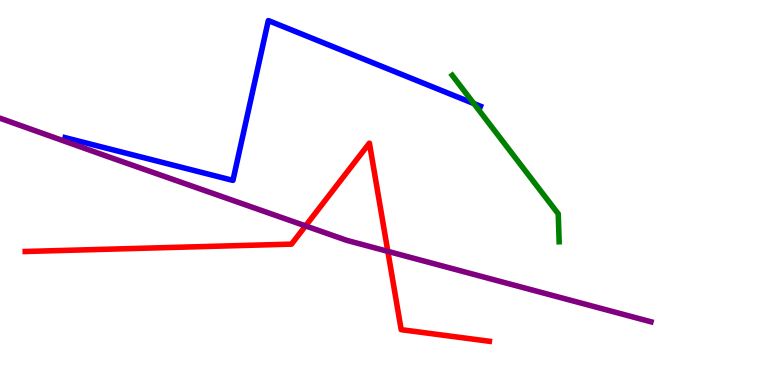[{'lines': ['blue', 'red'], 'intersections': []}, {'lines': ['green', 'red'], 'intersections': []}, {'lines': ['purple', 'red'], 'intersections': [{'x': 3.94, 'y': 4.13}, {'x': 5.0, 'y': 3.47}]}, {'lines': ['blue', 'green'], 'intersections': [{'x': 6.11, 'y': 7.31}]}, {'lines': ['blue', 'purple'], 'intersections': []}, {'lines': ['green', 'purple'], 'intersections': []}]